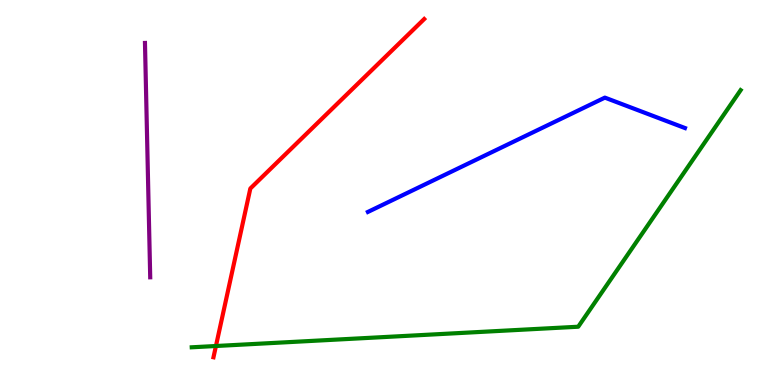[{'lines': ['blue', 'red'], 'intersections': []}, {'lines': ['green', 'red'], 'intersections': [{'x': 2.79, 'y': 1.01}]}, {'lines': ['purple', 'red'], 'intersections': []}, {'lines': ['blue', 'green'], 'intersections': []}, {'lines': ['blue', 'purple'], 'intersections': []}, {'lines': ['green', 'purple'], 'intersections': []}]